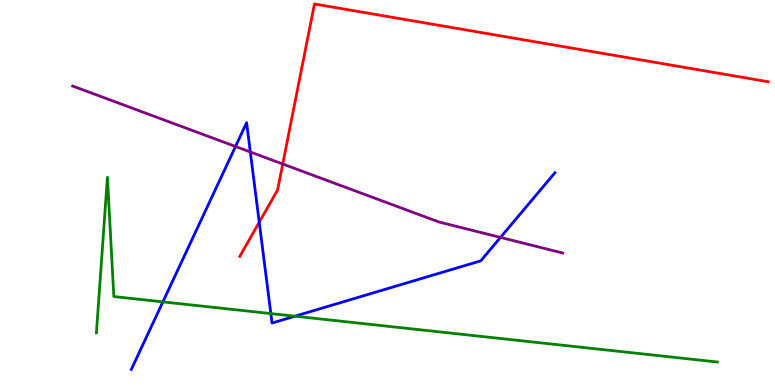[{'lines': ['blue', 'red'], 'intersections': [{'x': 3.35, 'y': 4.23}]}, {'lines': ['green', 'red'], 'intersections': []}, {'lines': ['purple', 'red'], 'intersections': [{'x': 3.65, 'y': 5.74}]}, {'lines': ['blue', 'green'], 'intersections': [{'x': 2.1, 'y': 2.16}, {'x': 3.49, 'y': 1.85}, {'x': 3.81, 'y': 1.79}]}, {'lines': ['blue', 'purple'], 'intersections': [{'x': 3.04, 'y': 6.2}, {'x': 3.23, 'y': 6.05}, {'x': 6.46, 'y': 3.83}]}, {'lines': ['green', 'purple'], 'intersections': []}]